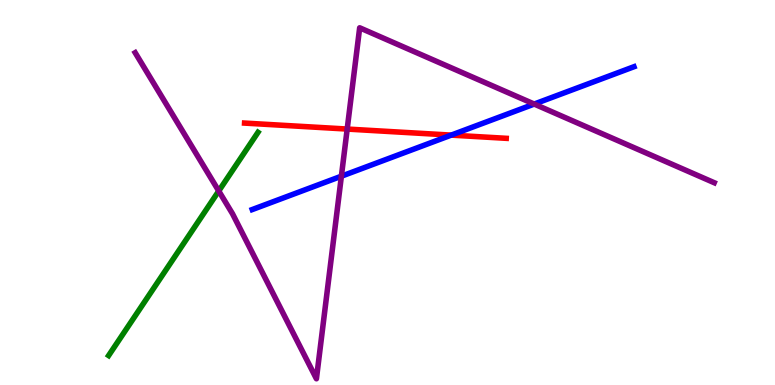[{'lines': ['blue', 'red'], 'intersections': [{'x': 5.82, 'y': 6.49}]}, {'lines': ['green', 'red'], 'intersections': []}, {'lines': ['purple', 'red'], 'intersections': [{'x': 4.48, 'y': 6.65}]}, {'lines': ['blue', 'green'], 'intersections': []}, {'lines': ['blue', 'purple'], 'intersections': [{'x': 4.4, 'y': 5.42}, {'x': 6.89, 'y': 7.3}]}, {'lines': ['green', 'purple'], 'intersections': [{'x': 2.82, 'y': 5.04}]}]